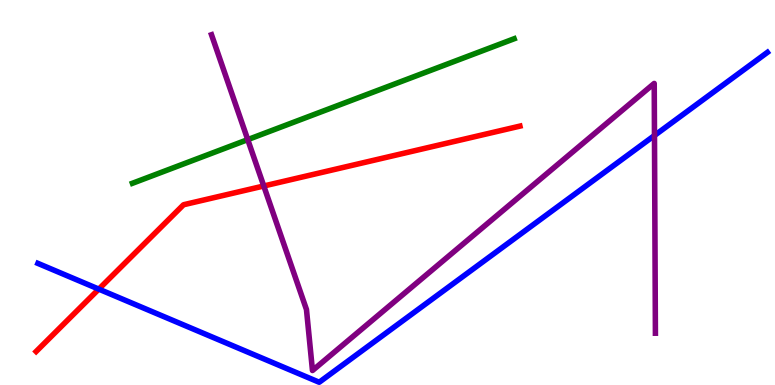[{'lines': ['blue', 'red'], 'intersections': [{'x': 1.27, 'y': 2.49}]}, {'lines': ['green', 'red'], 'intersections': []}, {'lines': ['purple', 'red'], 'intersections': [{'x': 3.4, 'y': 5.17}]}, {'lines': ['blue', 'green'], 'intersections': []}, {'lines': ['blue', 'purple'], 'intersections': [{'x': 8.44, 'y': 6.48}]}, {'lines': ['green', 'purple'], 'intersections': [{'x': 3.2, 'y': 6.37}]}]